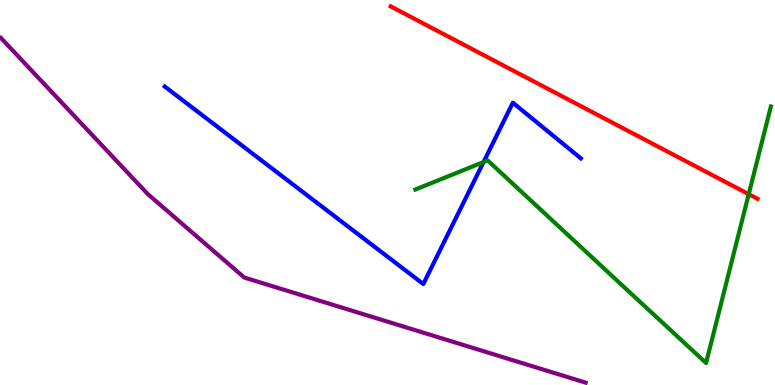[{'lines': ['blue', 'red'], 'intersections': []}, {'lines': ['green', 'red'], 'intersections': [{'x': 9.66, 'y': 4.96}]}, {'lines': ['purple', 'red'], 'intersections': []}, {'lines': ['blue', 'green'], 'intersections': [{'x': 6.24, 'y': 5.79}]}, {'lines': ['blue', 'purple'], 'intersections': []}, {'lines': ['green', 'purple'], 'intersections': []}]